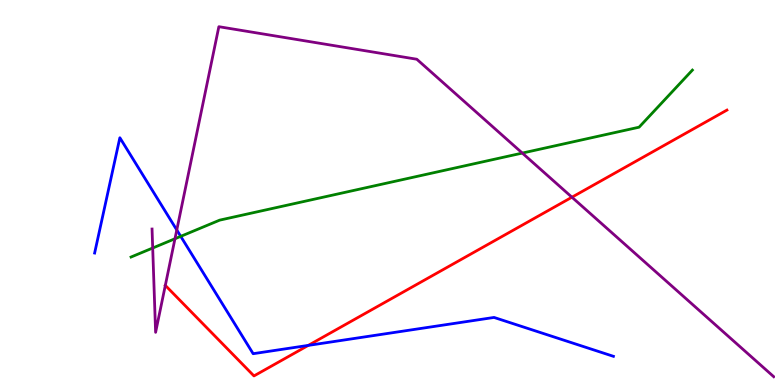[{'lines': ['blue', 'red'], 'intersections': [{'x': 3.98, 'y': 1.03}]}, {'lines': ['green', 'red'], 'intersections': []}, {'lines': ['purple', 'red'], 'intersections': [{'x': 2.13, 'y': 2.59}, {'x': 7.38, 'y': 4.88}]}, {'lines': ['blue', 'green'], 'intersections': [{'x': 2.33, 'y': 3.86}]}, {'lines': ['blue', 'purple'], 'intersections': [{'x': 2.28, 'y': 4.03}]}, {'lines': ['green', 'purple'], 'intersections': [{'x': 1.97, 'y': 3.56}, {'x': 2.26, 'y': 3.8}, {'x': 6.74, 'y': 6.02}]}]